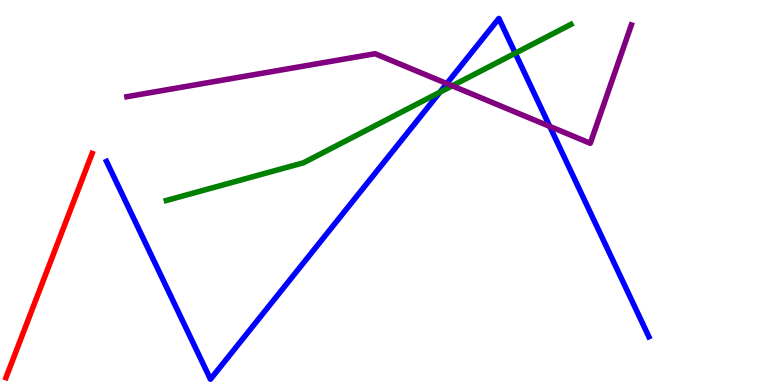[{'lines': ['blue', 'red'], 'intersections': []}, {'lines': ['green', 'red'], 'intersections': []}, {'lines': ['purple', 'red'], 'intersections': []}, {'lines': ['blue', 'green'], 'intersections': [{'x': 5.68, 'y': 7.61}, {'x': 6.65, 'y': 8.62}]}, {'lines': ['blue', 'purple'], 'intersections': [{'x': 5.77, 'y': 7.83}, {'x': 7.09, 'y': 6.72}]}, {'lines': ['green', 'purple'], 'intersections': [{'x': 5.84, 'y': 7.77}]}]